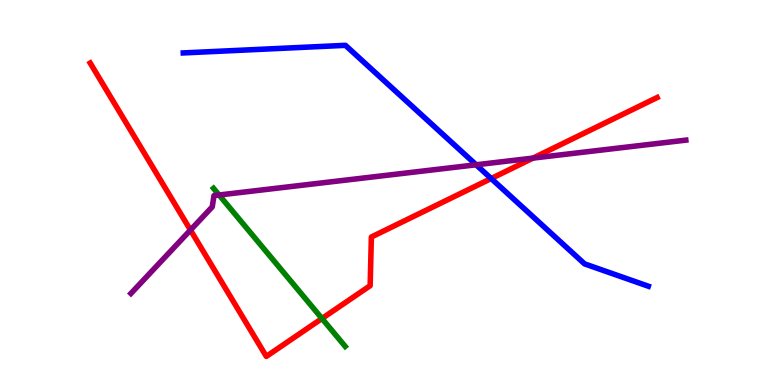[{'lines': ['blue', 'red'], 'intersections': [{'x': 6.34, 'y': 5.36}]}, {'lines': ['green', 'red'], 'intersections': [{'x': 4.15, 'y': 1.73}]}, {'lines': ['purple', 'red'], 'intersections': [{'x': 2.46, 'y': 4.02}, {'x': 6.88, 'y': 5.89}]}, {'lines': ['blue', 'green'], 'intersections': []}, {'lines': ['blue', 'purple'], 'intersections': [{'x': 6.14, 'y': 5.72}]}, {'lines': ['green', 'purple'], 'intersections': [{'x': 2.83, 'y': 4.94}]}]